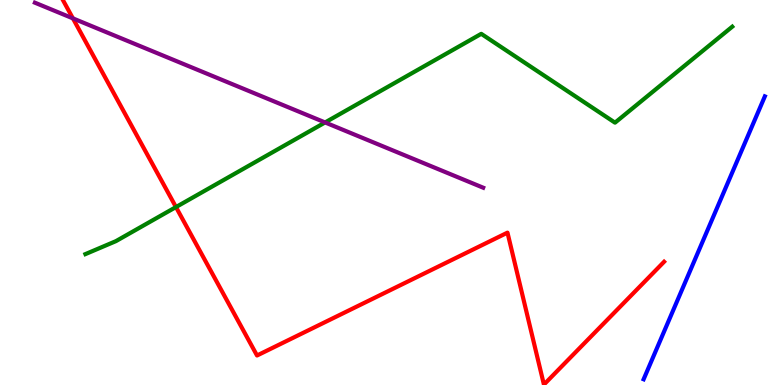[{'lines': ['blue', 'red'], 'intersections': []}, {'lines': ['green', 'red'], 'intersections': [{'x': 2.27, 'y': 4.62}]}, {'lines': ['purple', 'red'], 'intersections': [{'x': 0.941, 'y': 9.52}]}, {'lines': ['blue', 'green'], 'intersections': []}, {'lines': ['blue', 'purple'], 'intersections': []}, {'lines': ['green', 'purple'], 'intersections': [{'x': 4.19, 'y': 6.82}]}]